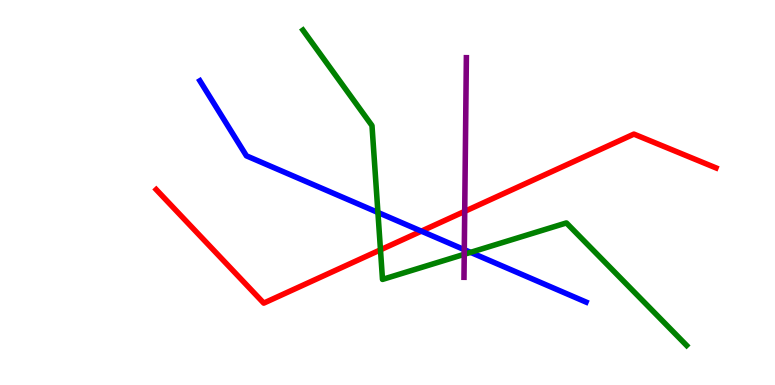[{'lines': ['blue', 'red'], 'intersections': [{'x': 5.44, 'y': 4.0}]}, {'lines': ['green', 'red'], 'intersections': [{'x': 4.91, 'y': 3.51}]}, {'lines': ['purple', 'red'], 'intersections': [{'x': 6.0, 'y': 4.51}]}, {'lines': ['blue', 'green'], 'intersections': [{'x': 4.88, 'y': 4.48}, {'x': 6.07, 'y': 3.45}]}, {'lines': ['blue', 'purple'], 'intersections': [{'x': 5.99, 'y': 3.52}]}, {'lines': ['green', 'purple'], 'intersections': [{'x': 5.99, 'y': 3.39}]}]